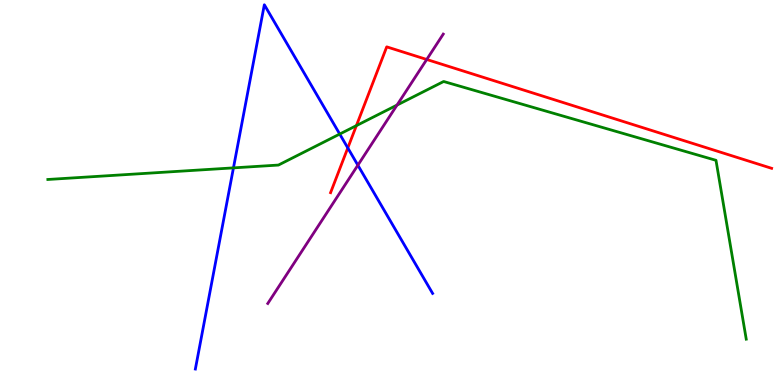[{'lines': ['blue', 'red'], 'intersections': [{'x': 4.49, 'y': 6.16}]}, {'lines': ['green', 'red'], 'intersections': [{'x': 4.6, 'y': 6.74}]}, {'lines': ['purple', 'red'], 'intersections': [{'x': 5.51, 'y': 8.46}]}, {'lines': ['blue', 'green'], 'intersections': [{'x': 3.01, 'y': 5.64}, {'x': 4.38, 'y': 6.52}]}, {'lines': ['blue', 'purple'], 'intersections': [{'x': 4.62, 'y': 5.71}]}, {'lines': ['green', 'purple'], 'intersections': [{'x': 5.12, 'y': 7.27}]}]